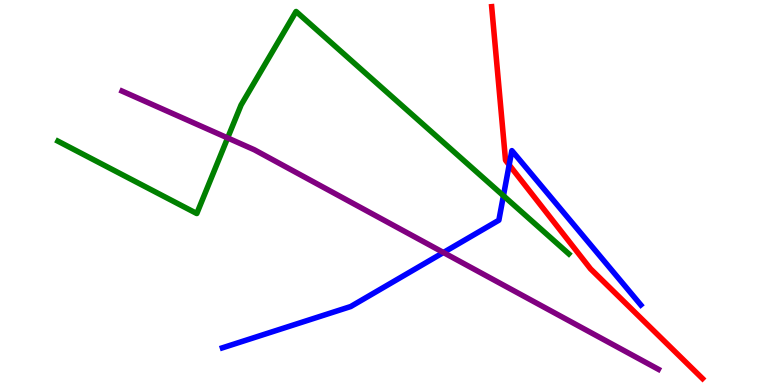[{'lines': ['blue', 'red'], 'intersections': [{'x': 6.57, 'y': 5.72}]}, {'lines': ['green', 'red'], 'intersections': []}, {'lines': ['purple', 'red'], 'intersections': []}, {'lines': ['blue', 'green'], 'intersections': [{'x': 6.5, 'y': 4.92}]}, {'lines': ['blue', 'purple'], 'intersections': [{'x': 5.72, 'y': 3.44}]}, {'lines': ['green', 'purple'], 'intersections': [{'x': 2.94, 'y': 6.42}]}]